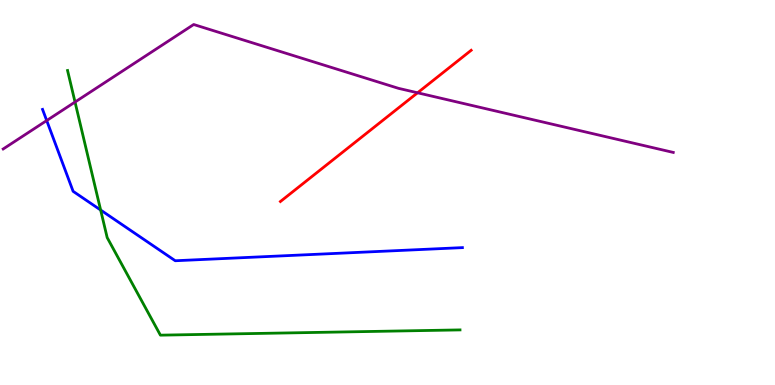[{'lines': ['blue', 'red'], 'intersections': []}, {'lines': ['green', 'red'], 'intersections': []}, {'lines': ['purple', 'red'], 'intersections': [{'x': 5.39, 'y': 7.59}]}, {'lines': ['blue', 'green'], 'intersections': [{'x': 1.3, 'y': 4.54}]}, {'lines': ['blue', 'purple'], 'intersections': [{'x': 0.603, 'y': 6.87}]}, {'lines': ['green', 'purple'], 'intersections': [{'x': 0.968, 'y': 7.35}]}]